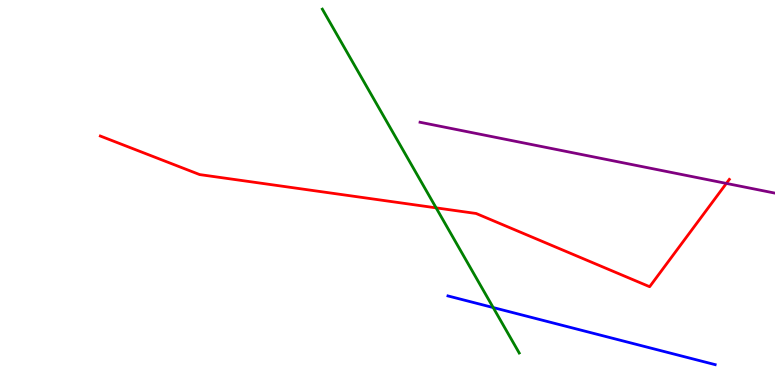[{'lines': ['blue', 'red'], 'intersections': []}, {'lines': ['green', 'red'], 'intersections': [{'x': 5.63, 'y': 4.6}]}, {'lines': ['purple', 'red'], 'intersections': [{'x': 9.37, 'y': 5.24}]}, {'lines': ['blue', 'green'], 'intersections': [{'x': 6.36, 'y': 2.01}]}, {'lines': ['blue', 'purple'], 'intersections': []}, {'lines': ['green', 'purple'], 'intersections': []}]